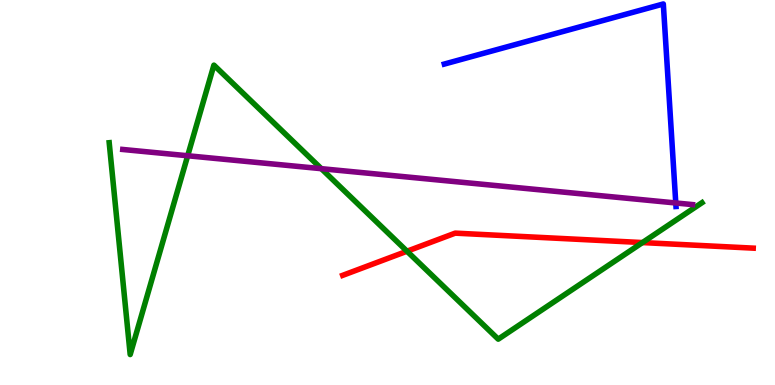[{'lines': ['blue', 'red'], 'intersections': []}, {'lines': ['green', 'red'], 'intersections': [{'x': 5.25, 'y': 3.47}, {'x': 8.29, 'y': 3.7}]}, {'lines': ['purple', 'red'], 'intersections': []}, {'lines': ['blue', 'green'], 'intersections': []}, {'lines': ['blue', 'purple'], 'intersections': [{'x': 8.72, 'y': 4.73}]}, {'lines': ['green', 'purple'], 'intersections': [{'x': 2.42, 'y': 5.95}, {'x': 4.15, 'y': 5.62}]}]